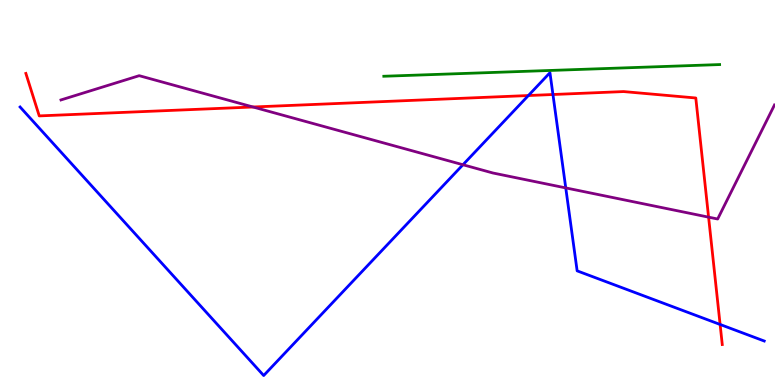[{'lines': ['blue', 'red'], 'intersections': [{'x': 6.82, 'y': 7.52}, {'x': 7.13, 'y': 7.55}, {'x': 9.29, 'y': 1.57}]}, {'lines': ['green', 'red'], 'intersections': []}, {'lines': ['purple', 'red'], 'intersections': [{'x': 3.27, 'y': 7.22}, {'x': 9.14, 'y': 4.36}]}, {'lines': ['blue', 'green'], 'intersections': []}, {'lines': ['blue', 'purple'], 'intersections': [{'x': 5.97, 'y': 5.72}, {'x': 7.3, 'y': 5.12}]}, {'lines': ['green', 'purple'], 'intersections': []}]